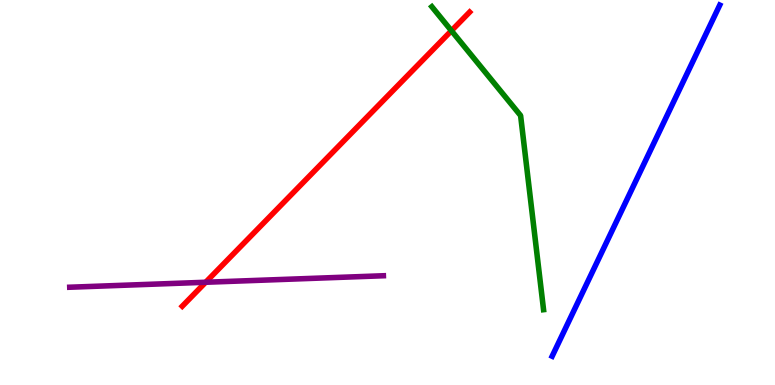[{'lines': ['blue', 'red'], 'intersections': []}, {'lines': ['green', 'red'], 'intersections': [{'x': 5.82, 'y': 9.2}]}, {'lines': ['purple', 'red'], 'intersections': [{'x': 2.65, 'y': 2.67}]}, {'lines': ['blue', 'green'], 'intersections': []}, {'lines': ['blue', 'purple'], 'intersections': []}, {'lines': ['green', 'purple'], 'intersections': []}]